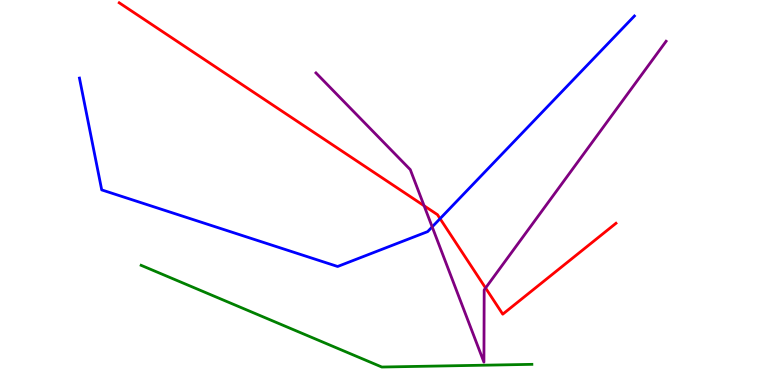[{'lines': ['blue', 'red'], 'intersections': [{'x': 5.68, 'y': 4.32}]}, {'lines': ['green', 'red'], 'intersections': []}, {'lines': ['purple', 'red'], 'intersections': [{'x': 5.47, 'y': 4.66}, {'x': 6.27, 'y': 2.52}]}, {'lines': ['blue', 'green'], 'intersections': []}, {'lines': ['blue', 'purple'], 'intersections': [{'x': 5.58, 'y': 4.11}]}, {'lines': ['green', 'purple'], 'intersections': []}]